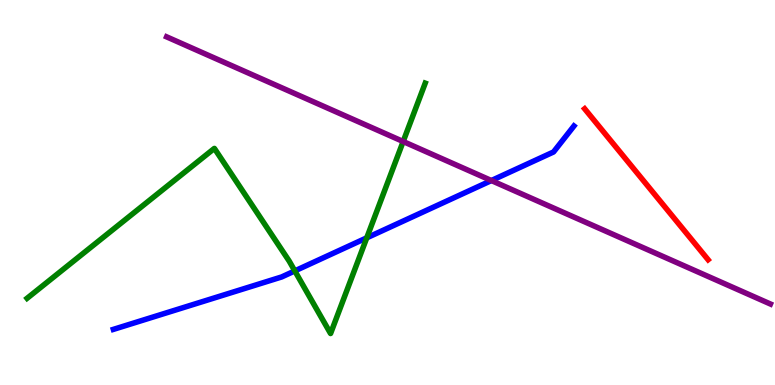[{'lines': ['blue', 'red'], 'intersections': []}, {'lines': ['green', 'red'], 'intersections': []}, {'lines': ['purple', 'red'], 'intersections': []}, {'lines': ['blue', 'green'], 'intersections': [{'x': 3.8, 'y': 2.96}, {'x': 4.73, 'y': 3.82}]}, {'lines': ['blue', 'purple'], 'intersections': [{'x': 6.34, 'y': 5.31}]}, {'lines': ['green', 'purple'], 'intersections': [{'x': 5.2, 'y': 6.32}]}]